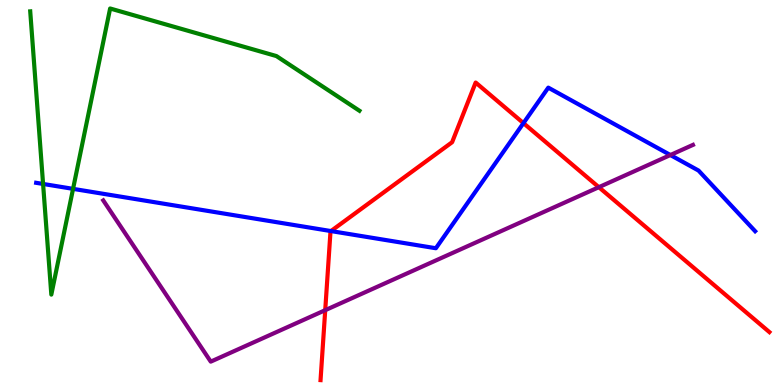[{'lines': ['blue', 'red'], 'intersections': [{'x': 4.27, 'y': 4.0}, {'x': 6.75, 'y': 6.8}]}, {'lines': ['green', 'red'], 'intersections': []}, {'lines': ['purple', 'red'], 'intersections': [{'x': 4.2, 'y': 1.94}, {'x': 7.73, 'y': 5.14}]}, {'lines': ['blue', 'green'], 'intersections': [{'x': 0.556, 'y': 5.22}, {'x': 0.943, 'y': 5.09}]}, {'lines': ['blue', 'purple'], 'intersections': [{'x': 8.65, 'y': 5.97}]}, {'lines': ['green', 'purple'], 'intersections': []}]